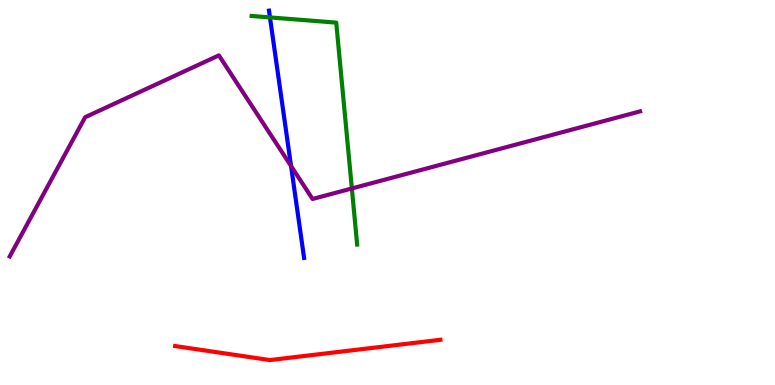[{'lines': ['blue', 'red'], 'intersections': []}, {'lines': ['green', 'red'], 'intersections': []}, {'lines': ['purple', 'red'], 'intersections': []}, {'lines': ['blue', 'green'], 'intersections': [{'x': 3.48, 'y': 9.55}]}, {'lines': ['blue', 'purple'], 'intersections': [{'x': 3.76, 'y': 5.69}]}, {'lines': ['green', 'purple'], 'intersections': [{'x': 4.54, 'y': 5.1}]}]